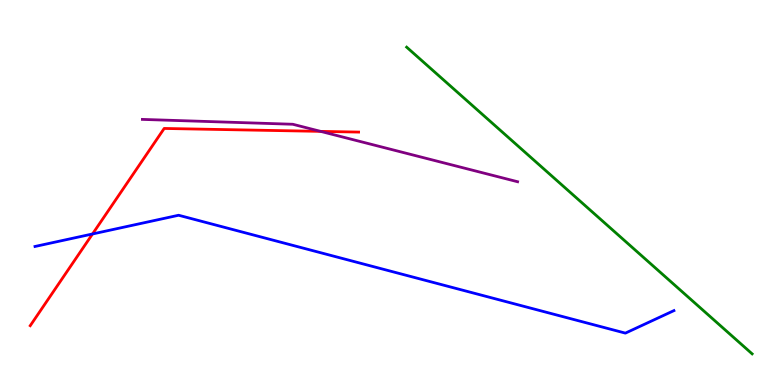[{'lines': ['blue', 'red'], 'intersections': [{'x': 1.19, 'y': 3.92}]}, {'lines': ['green', 'red'], 'intersections': []}, {'lines': ['purple', 'red'], 'intersections': [{'x': 4.14, 'y': 6.59}]}, {'lines': ['blue', 'green'], 'intersections': []}, {'lines': ['blue', 'purple'], 'intersections': []}, {'lines': ['green', 'purple'], 'intersections': []}]